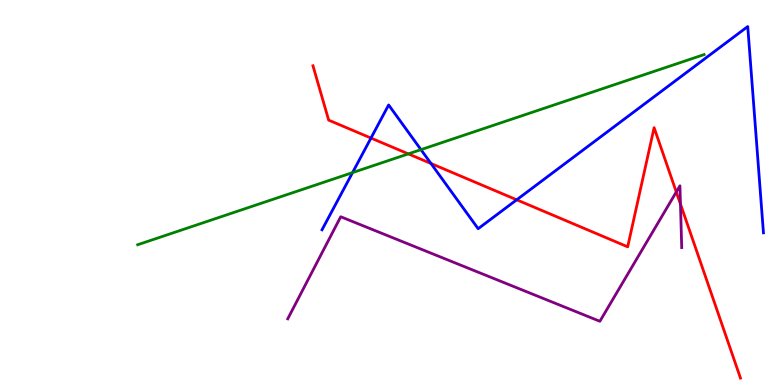[{'lines': ['blue', 'red'], 'intersections': [{'x': 4.79, 'y': 6.41}, {'x': 5.56, 'y': 5.75}, {'x': 6.67, 'y': 4.81}]}, {'lines': ['green', 'red'], 'intersections': [{'x': 5.27, 'y': 6.0}]}, {'lines': ['purple', 'red'], 'intersections': [{'x': 8.73, 'y': 5.01}, {'x': 8.78, 'y': 4.7}]}, {'lines': ['blue', 'green'], 'intersections': [{'x': 4.55, 'y': 5.52}, {'x': 5.43, 'y': 6.11}]}, {'lines': ['blue', 'purple'], 'intersections': []}, {'lines': ['green', 'purple'], 'intersections': []}]